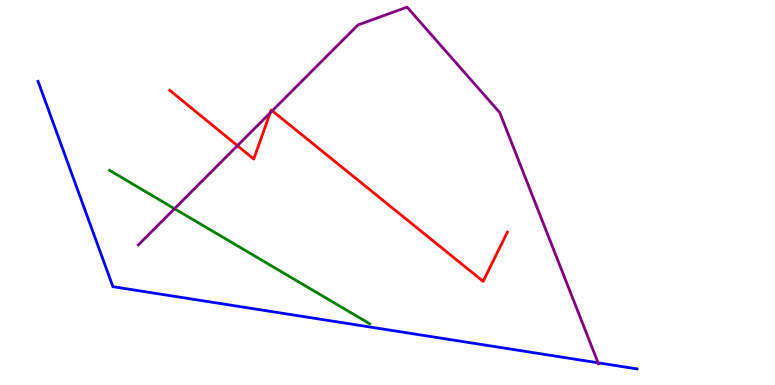[{'lines': ['blue', 'red'], 'intersections': []}, {'lines': ['green', 'red'], 'intersections': []}, {'lines': ['purple', 'red'], 'intersections': [{'x': 3.06, 'y': 6.22}, {'x': 3.49, 'y': 7.07}, {'x': 3.51, 'y': 7.12}]}, {'lines': ['blue', 'green'], 'intersections': []}, {'lines': ['blue', 'purple'], 'intersections': [{'x': 7.72, 'y': 0.577}]}, {'lines': ['green', 'purple'], 'intersections': [{'x': 2.25, 'y': 4.58}]}]